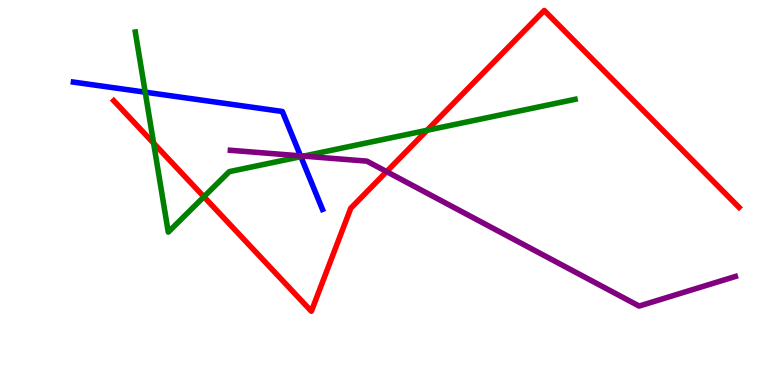[{'lines': ['blue', 'red'], 'intersections': []}, {'lines': ['green', 'red'], 'intersections': [{'x': 1.98, 'y': 6.28}, {'x': 2.63, 'y': 4.89}, {'x': 5.51, 'y': 6.62}]}, {'lines': ['purple', 'red'], 'intersections': [{'x': 4.99, 'y': 5.54}]}, {'lines': ['blue', 'green'], 'intersections': [{'x': 1.87, 'y': 7.61}, {'x': 3.88, 'y': 5.93}]}, {'lines': ['blue', 'purple'], 'intersections': [{'x': 3.88, 'y': 5.95}]}, {'lines': ['green', 'purple'], 'intersections': [{'x': 3.92, 'y': 5.95}]}]